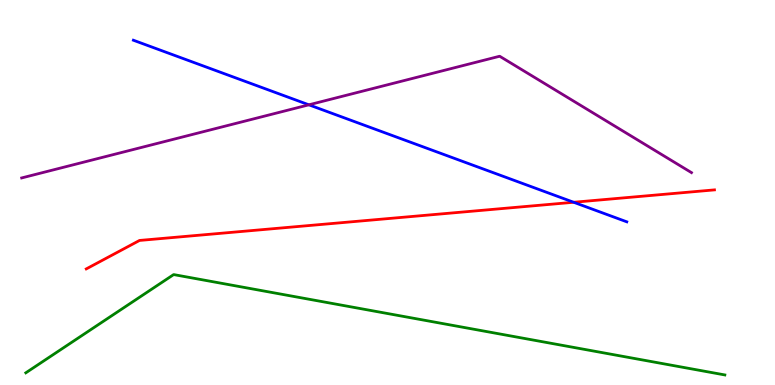[{'lines': ['blue', 'red'], 'intersections': [{'x': 7.4, 'y': 4.75}]}, {'lines': ['green', 'red'], 'intersections': []}, {'lines': ['purple', 'red'], 'intersections': []}, {'lines': ['blue', 'green'], 'intersections': []}, {'lines': ['blue', 'purple'], 'intersections': [{'x': 3.99, 'y': 7.28}]}, {'lines': ['green', 'purple'], 'intersections': []}]